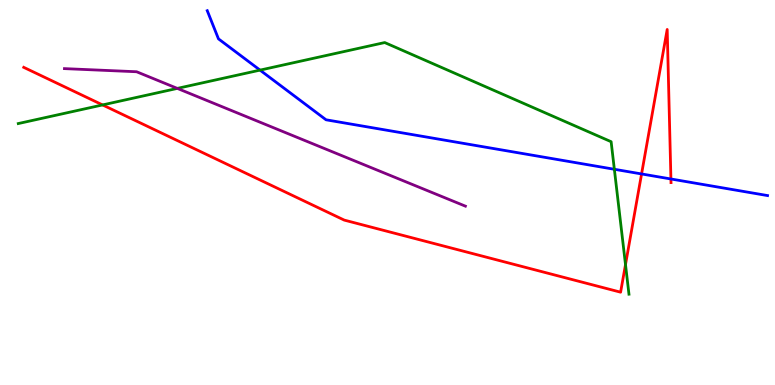[{'lines': ['blue', 'red'], 'intersections': [{'x': 8.28, 'y': 5.48}, {'x': 8.66, 'y': 5.35}]}, {'lines': ['green', 'red'], 'intersections': [{'x': 1.32, 'y': 7.27}, {'x': 8.07, 'y': 3.13}]}, {'lines': ['purple', 'red'], 'intersections': []}, {'lines': ['blue', 'green'], 'intersections': [{'x': 3.36, 'y': 8.18}, {'x': 7.93, 'y': 5.6}]}, {'lines': ['blue', 'purple'], 'intersections': []}, {'lines': ['green', 'purple'], 'intersections': [{'x': 2.29, 'y': 7.7}]}]